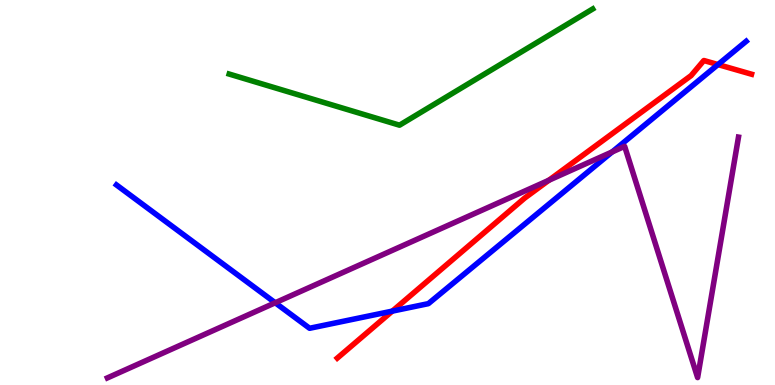[{'lines': ['blue', 'red'], 'intersections': [{'x': 5.06, 'y': 1.92}, {'x': 9.26, 'y': 8.32}]}, {'lines': ['green', 'red'], 'intersections': []}, {'lines': ['purple', 'red'], 'intersections': [{'x': 7.08, 'y': 5.32}]}, {'lines': ['blue', 'green'], 'intersections': []}, {'lines': ['blue', 'purple'], 'intersections': [{'x': 3.55, 'y': 2.14}, {'x': 7.9, 'y': 6.05}]}, {'lines': ['green', 'purple'], 'intersections': []}]